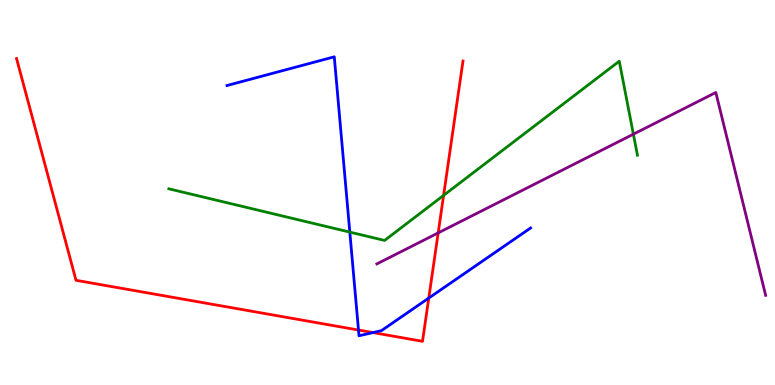[{'lines': ['blue', 'red'], 'intersections': [{'x': 4.63, 'y': 1.43}, {'x': 4.81, 'y': 1.36}, {'x': 5.53, 'y': 2.26}]}, {'lines': ['green', 'red'], 'intersections': [{'x': 5.72, 'y': 4.93}]}, {'lines': ['purple', 'red'], 'intersections': [{'x': 5.65, 'y': 3.95}]}, {'lines': ['blue', 'green'], 'intersections': [{'x': 4.51, 'y': 3.97}]}, {'lines': ['blue', 'purple'], 'intersections': []}, {'lines': ['green', 'purple'], 'intersections': [{'x': 8.17, 'y': 6.51}]}]